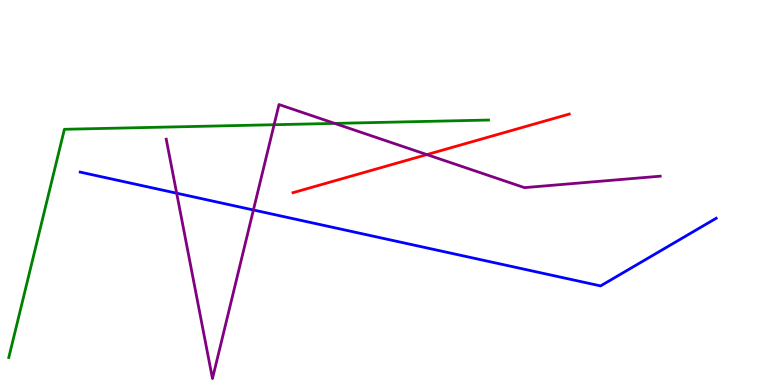[{'lines': ['blue', 'red'], 'intersections': []}, {'lines': ['green', 'red'], 'intersections': []}, {'lines': ['purple', 'red'], 'intersections': [{'x': 5.51, 'y': 5.98}]}, {'lines': ['blue', 'green'], 'intersections': []}, {'lines': ['blue', 'purple'], 'intersections': [{'x': 2.28, 'y': 4.98}, {'x': 3.27, 'y': 4.55}]}, {'lines': ['green', 'purple'], 'intersections': [{'x': 3.54, 'y': 6.76}, {'x': 4.32, 'y': 6.79}]}]